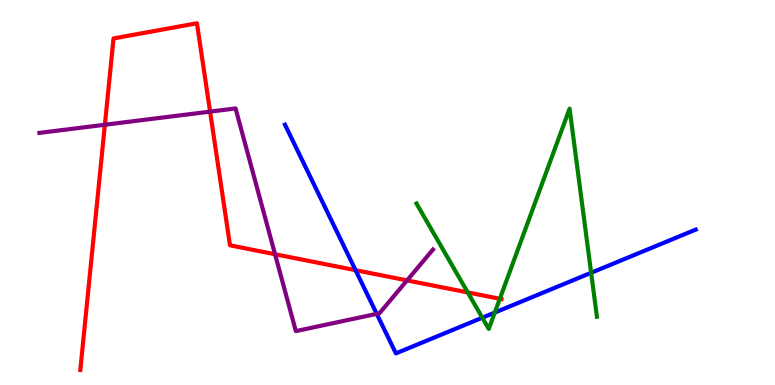[{'lines': ['blue', 'red'], 'intersections': [{'x': 4.59, 'y': 2.98}]}, {'lines': ['green', 'red'], 'intersections': [{'x': 6.04, 'y': 2.4}, {'x': 6.45, 'y': 2.24}]}, {'lines': ['purple', 'red'], 'intersections': [{'x': 1.35, 'y': 6.76}, {'x': 2.71, 'y': 7.1}, {'x': 3.55, 'y': 3.4}, {'x': 5.25, 'y': 2.72}]}, {'lines': ['blue', 'green'], 'intersections': [{'x': 6.22, 'y': 1.75}, {'x': 6.38, 'y': 1.88}, {'x': 7.63, 'y': 2.91}]}, {'lines': ['blue', 'purple'], 'intersections': [{'x': 4.86, 'y': 1.85}]}, {'lines': ['green', 'purple'], 'intersections': []}]